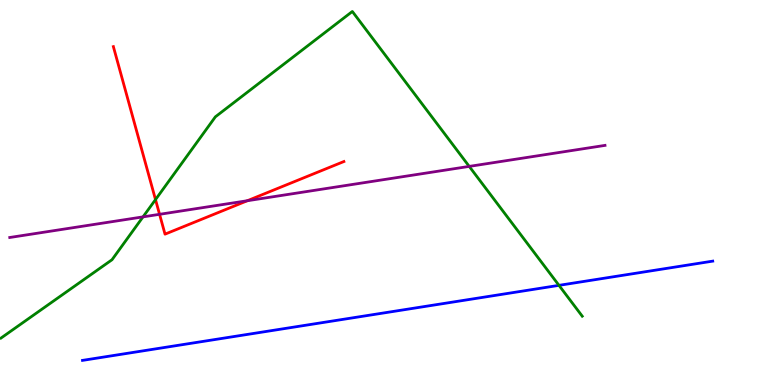[{'lines': ['blue', 'red'], 'intersections': []}, {'lines': ['green', 'red'], 'intersections': [{'x': 2.01, 'y': 4.82}]}, {'lines': ['purple', 'red'], 'intersections': [{'x': 2.06, 'y': 4.43}, {'x': 3.19, 'y': 4.79}]}, {'lines': ['blue', 'green'], 'intersections': [{'x': 7.21, 'y': 2.59}]}, {'lines': ['blue', 'purple'], 'intersections': []}, {'lines': ['green', 'purple'], 'intersections': [{'x': 1.85, 'y': 4.37}, {'x': 6.05, 'y': 5.68}]}]